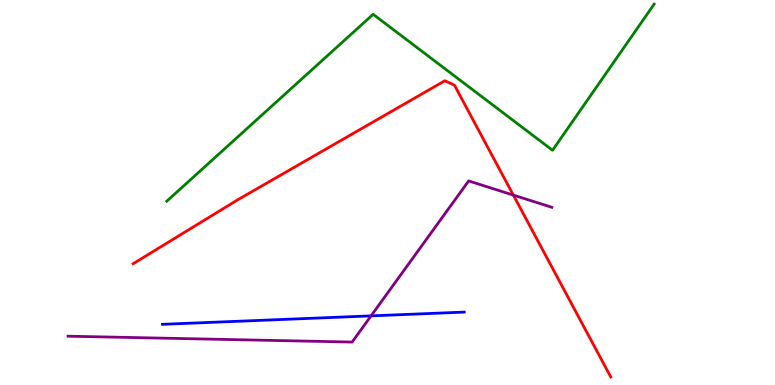[{'lines': ['blue', 'red'], 'intersections': []}, {'lines': ['green', 'red'], 'intersections': []}, {'lines': ['purple', 'red'], 'intersections': [{'x': 6.62, 'y': 4.93}]}, {'lines': ['blue', 'green'], 'intersections': []}, {'lines': ['blue', 'purple'], 'intersections': [{'x': 4.79, 'y': 1.8}]}, {'lines': ['green', 'purple'], 'intersections': []}]